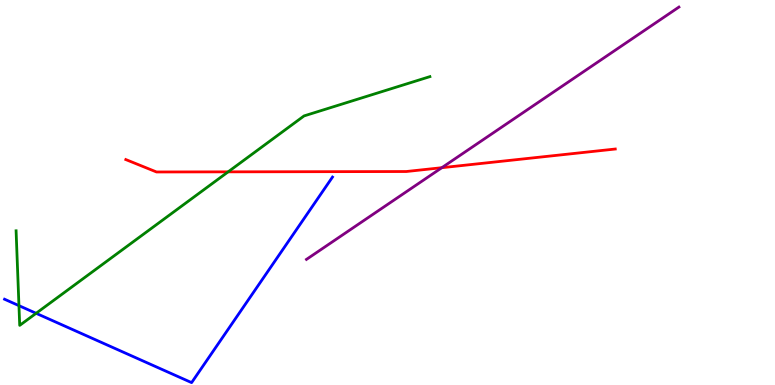[{'lines': ['blue', 'red'], 'intersections': []}, {'lines': ['green', 'red'], 'intersections': [{'x': 2.94, 'y': 5.54}]}, {'lines': ['purple', 'red'], 'intersections': [{'x': 5.7, 'y': 5.64}]}, {'lines': ['blue', 'green'], 'intersections': [{'x': 0.245, 'y': 2.06}, {'x': 0.466, 'y': 1.86}]}, {'lines': ['blue', 'purple'], 'intersections': []}, {'lines': ['green', 'purple'], 'intersections': []}]